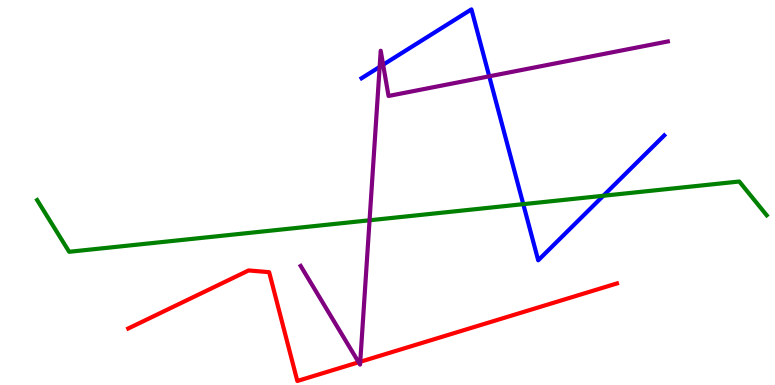[{'lines': ['blue', 'red'], 'intersections': []}, {'lines': ['green', 'red'], 'intersections': []}, {'lines': ['purple', 'red'], 'intersections': [{'x': 4.63, 'y': 0.59}, {'x': 4.65, 'y': 0.603}]}, {'lines': ['blue', 'green'], 'intersections': [{'x': 6.75, 'y': 4.7}, {'x': 7.78, 'y': 4.92}]}, {'lines': ['blue', 'purple'], 'intersections': [{'x': 4.9, 'y': 8.26}, {'x': 4.94, 'y': 8.32}, {'x': 6.31, 'y': 8.02}]}, {'lines': ['green', 'purple'], 'intersections': [{'x': 4.77, 'y': 4.28}]}]